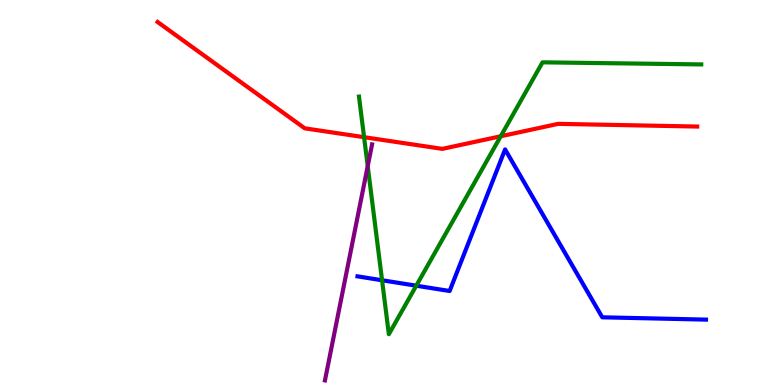[{'lines': ['blue', 'red'], 'intersections': []}, {'lines': ['green', 'red'], 'intersections': [{'x': 4.7, 'y': 6.44}, {'x': 6.46, 'y': 6.46}]}, {'lines': ['purple', 'red'], 'intersections': []}, {'lines': ['blue', 'green'], 'intersections': [{'x': 4.93, 'y': 2.72}, {'x': 5.37, 'y': 2.58}]}, {'lines': ['blue', 'purple'], 'intersections': []}, {'lines': ['green', 'purple'], 'intersections': [{'x': 4.74, 'y': 5.68}]}]